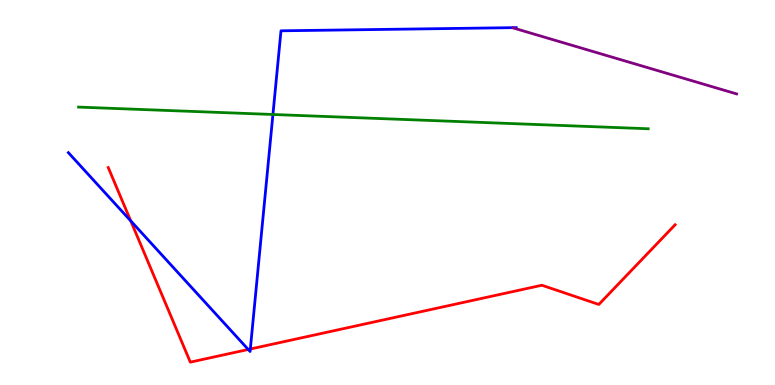[{'lines': ['blue', 'red'], 'intersections': [{'x': 1.69, 'y': 4.26}, {'x': 3.2, 'y': 0.923}, {'x': 3.23, 'y': 0.935}]}, {'lines': ['green', 'red'], 'intersections': []}, {'lines': ['purple', 'red'], 'intersections': []}, {'lines': ['blue', 'green'], 'intersections': [{'x': 3.52, 'y': 7.03}]}, {'lines': ['blue', 'purple'], 'intersections': []}, {'lines': ['green', 'purple'], 'intersections': []}]